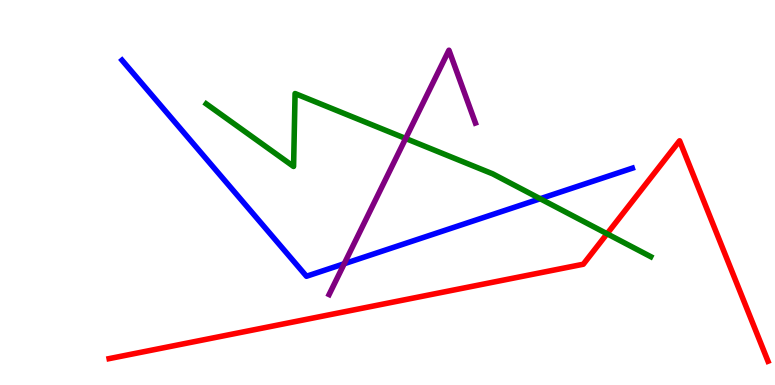[{'lines': ['blue', 'red'], 'intersections': []}, {'lines': ['green', 'red'], 'intersections': [{'x': 7.83, 'y': 3.93}]}, {'lines': ['purple', 'red'], 'intersections': []}, {'lines': ['blue', 'green'], 'intersections': [{'x': 6.97, 'y': 4.84}]}, {'lines': ['blue', 'purple'], 'intersections': [{'x': 4.44, 'y': 3.15}]}, {'lines': ['green', 'purple'], 'intersections': [{'x': 5.23, 'y': 6.4}]}]